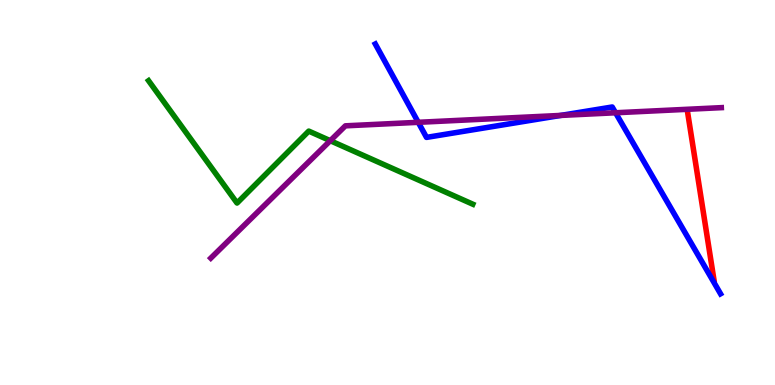[{'lines': ['blue', 'red'], 'intersections': []}, {'lines': ['green', 'red'], 'intersections': []}, {'lines': ['purple', 'red'], 'intersections': []}, {'lines': ['blue', 'green'], 'intersections': []}, {'lines': ['blue', 'purple'], 'intersections': [{'x': 5.4, 'y': 6.82}, {'x': 7.24, 'y': 7.0}, {'x': 7.94, 'y': 7.07}]}, {'lines': ['green', 'purple'], 'intersections': [{'x': 4.26, 'y': 6.35}]}]